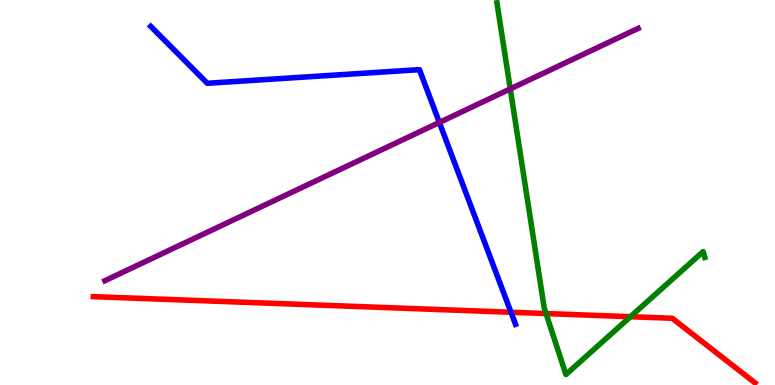[{'lines': ['blue', 'red'], 'intersections': [{'x': 6.59, 'y': 1.89}]}, {'lines': ['green', 'red'], 'intersections': [{'x': 7.05, 'y': 1.86}, {'x': 8.13, 'y': 1.77}]}, {'lines': ['purple', 'red'], 'intersections': []}, {'lines': ['blue', 'green'], 'intersections': []}, {'lines': ['blue', 'purple'], 'intersections': [{'x': 5.67, 'y': 6.82}]}, {'lines': ['green', 'purple'], 'intersections': [{'x': 6.58, 'y': 7.69}]}]